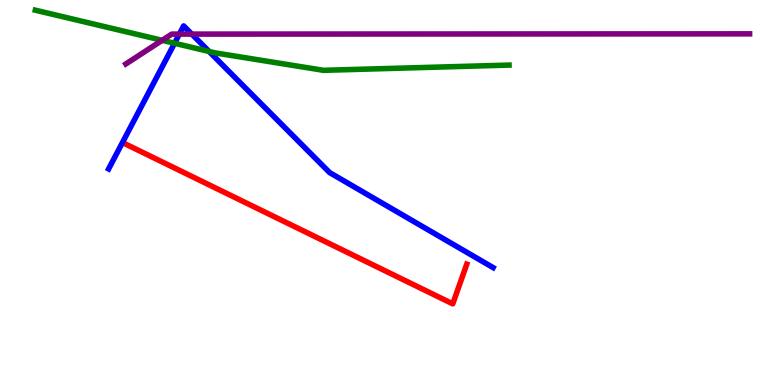[{'lines': ['blue', 'red'], 'intersections': []}, {'lines': ['green', 'red'], 'intersections': []}, {'lines': ['purple', 'red'], 'intersections': []}, {'lines': ['blue', 'green'], 'intersections': [{'x': 2.25, 'y': 8.88}, {'x': 2.7, 'y': 8.66}]}, {'lines': ['blue', 'purple'], 'intersections': [{'x': 2.31, 'y': 9.11}, {'x': 2.47, 'y': 9.11}]}, {'lines': ['green', 'purple'], 'intersections': [{'x': 2.09, 'y': 8.95}]}]